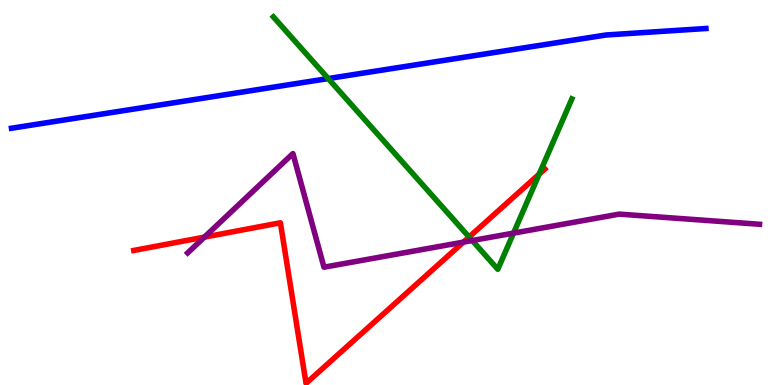[{'lines': ['blue', 'red'], 'intersections': []}, {'lines': ['green', 'red'], 'intersections': [{'x': 6.05, 'y': 3.84}, {'x': 6.96, 'y': 5.48}]}, {'lines': ['purple', 'red'], 'intersections': [{'x': 2.64, 'y': 3.84}, {'x': 5.98, 'y': 3.71}]}, {'lines': ['blue', 'green'], 'intersections': [{'x': 4.24, 'y': 7.96}]}, {'lines': ['blue', 'purple'], 'intersections': []}, {'lines': ['green', 'purple'], 'intersections': [{'x': 6.09, 'y': 3.75}, {'x': 6.63, 'y': 3.95}]}]